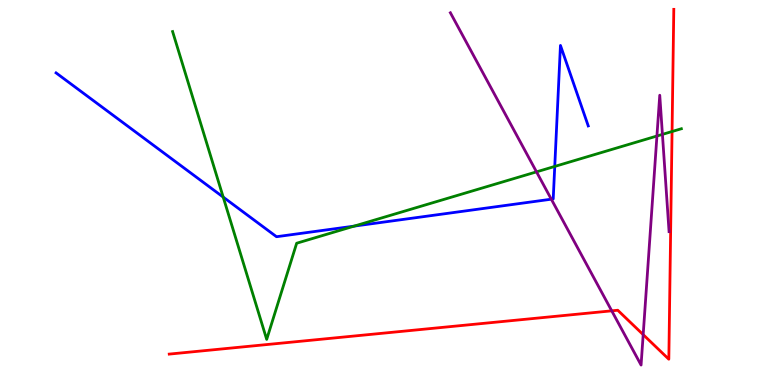[{'lines': ['blue', 'red'], 'intersections': []}, {'lines': ['green', 'red'], 'intersections': [{'x': 8.67, 'y': 6.58}]}, {'lines': ['purple', 'red'], 'intersections': [{'x': 7.89, 'y': 1.93}, {'x': 8.3, 'y': 1.31}]}, {'lines': ['blue', 'green'], 'intersections': [{'x': 2.88, 'y': 4.88}, {'x': 4.57, 'y': 4.13}, {'x': 7.16, 'y': 5.68}]}, {'lines': ['blue', 'purple'], 'intersections': [{'x': 7.11, 'y': 4.83}]}, {'lines': ['green', 'purple'], 'intersections': [{'x': 6.92, 'y': 5.54}, {'x': 8.48, 'y': 6.47}, {'x': 8.55, 'y': 6.51}]}]